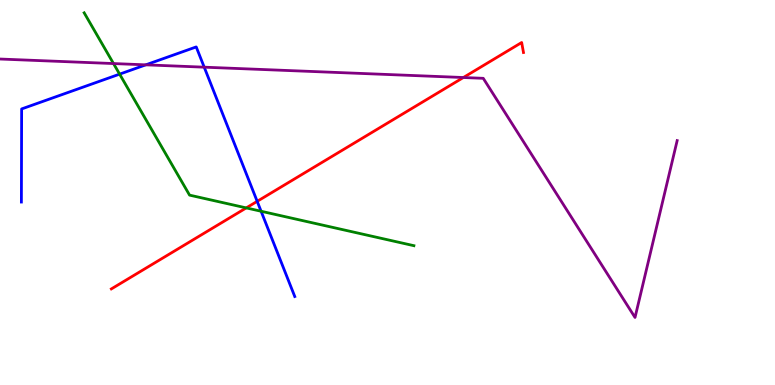[{'lines': ['blue', 'red'], 'intersections': [{'x': 3.32, 'y': 4.77}]}, {'lines': ['green', 'red'], 'intersections': [{'x': 3.18, 'y': 4.6}]}, {'lines': ['purple', 'red'], 'intersections': [{'x': 5.98, 'y': 7.99}]}, {'lines': ['blue', 'green'], 'intersections': [{'x': 1.54, 'y': 8.07}, {'x': 3.37, 'y': 4.51}]}, {'lines': ['blue', 'purple'], 'intersections': [{'x': 1.88, 'y': 8.32}, {'x': 2.64, 'y': 8.26}]}, {'lines': ['green', 'purple'], 'intersections': [{'x': 1.46, 'y': 8.35}]}]